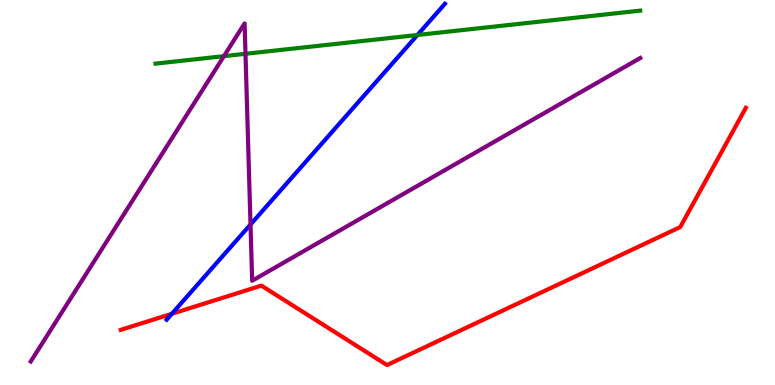[{'lines': ['blue', 'red'], 'intersections': [{'x': 2.22, 'y': 1.85}]}, {'lines': ['green', 'red'], 'intersections': []}, {'lines': ['purple', 'red'], 'intersections': []}, {'lines': ['blue', 'green'], 'intersections': [{'x': 5.39, 'y': 9.09}]}, {'lines': ['blue', 'purple'], 'intersections': [{'x': 3.23, 'y': 4.17}]}, {'lines': ['green', 'purple'], 'intersections': [{'x': 2.89, 'y': 8.54}, {'x': 3.17, 'y': 8.6}]}]